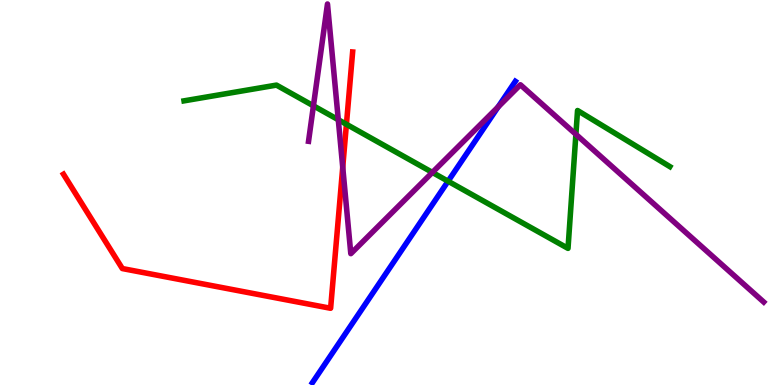[{'lines': ['blue', 'red'], 'intersections': []}, {'lines': ['green', 'red'], 'intersections': [{'x': 4.47, 'y': 6.77}]}, {'lines': ['purple', 'red'], 'intersections': [{'x': 4.42, 'y': 5.66}]}, {'lines': ['blue', 'green'], 'intersections': [{'x': 5.78, 'y': 5.29}]}, {'lines': ['blue', 'purple'], 'intersections': [{'x': 6.43, 'y': 7.22}]}, {'lines': ['green', 'purple'], 'intersections': [{'x': 4.04, 'y': 7.25}, {'x': 4.37, 'y': 6.89}, {'x': 5.58, 'y': 5.52}, {'x': 7.43, 'y': 6.51}]}]